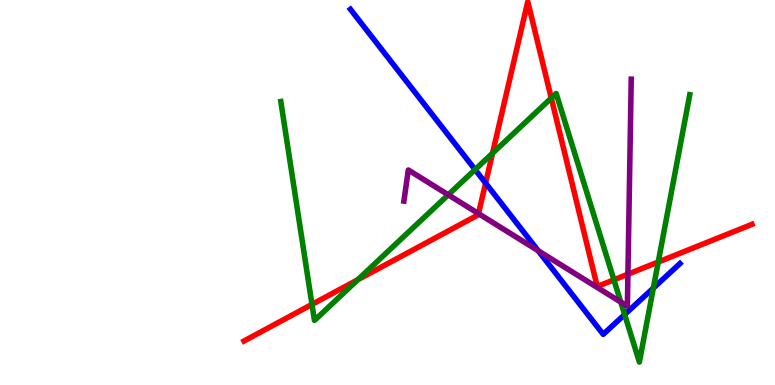[{'lines': ['blue', 'red'], 'intersections': [{'x': 6.27, 'y': 5.24}]}, {'lines': ['green', 'red'], 'intersections': [{'x': 4.03, 'y': 2.09}, {'x': 4.62, 'y': 2.73}, {'x': 6.36, 'y': 6.02}, {'x': 7.11, 'y': 7.45}, {'x': 7.92, 'y': 2.73}, {'x': 8.49, 'y': 3.19}]}, {'lines': ['purple', 'red'], 'intersections': [{'x': 6.17, 'y': 4.45}, {'x': 8.1, 'y': 2.88}]}, {'lines': ['blue', 'green'], 'intersections': [{'x': 6.13, 'y': 5.59}, {'x': 8.06, 'y': 1.83}, {'x': 8.43, 'y': 2.52}]}, {'lines': ['blue', 'purple'], 'intersections': [{'x': 6.94, 'y': 3.49}]}, {'lines': ['green', 'purple'], 'intersections': [{'x': 5.78, 'y': 4.94}, {'x': 8.01, 'y': 2.15}]}]